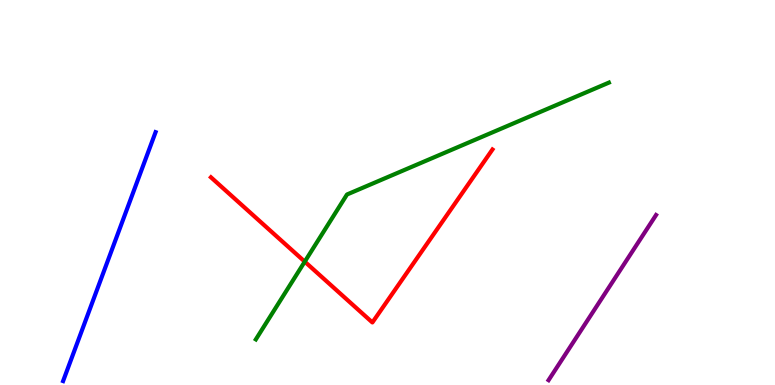[{'lines': ['blue', 'red'], 'intersections': []}, {'lines': ['green', 'red'], 'intersections': [{'x': 3.93, 'y': 3.2}]}, {'lines': ['purple', 'red'], 'intersections': []}, {'lines': ['blue', 'green'], 'intersections': []}, {'lines': ['blue', 'purple'], 'intersections': []}, {'lines': ['green', 'purple'], 'intersections': []}]